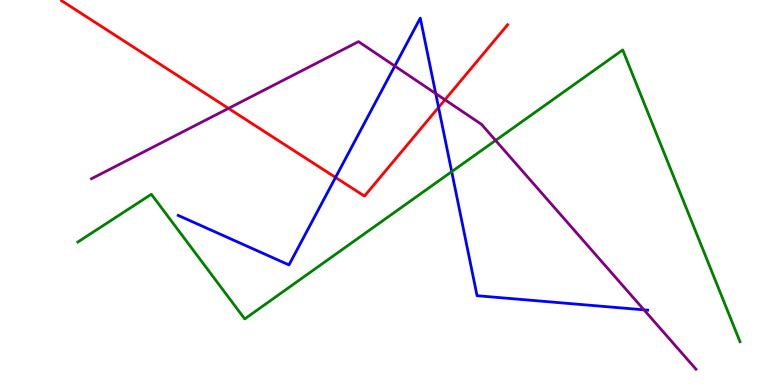[{'lines': ['blue', 'red'], 'intersections': [{'x': 4.33, 'y': 5.39}, {'x': 5.66, 'y': 7.21}]}, {'lines': ['green', 'red'], 'intersections': []}, {'lines': ['purple', 'red'], 'intersections': [{'x': 2.95, 'y': 7.18}, {'x': 5.74, 'y': 7.41}]}, {'lines': ['blue', 'green'], 'intersections': [{'x': 5.83, 'y': 5.54}]}, {'lines': ['blue', 'purple'], 'intersections': [{'x': 5.09, 'y': 8.28}, {'x': 5.62, 'y': 7.57}, {'x': 8.31, 'y': 1.95}]}, {'lines': ['green', 'purple'], 'intersections': [{'x': 6.39, 'y': 6.35}]}]